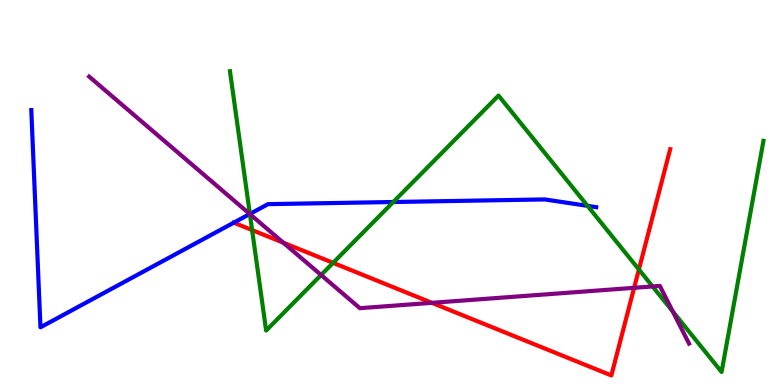[{'lines': ['blue', 'red'], 'intersections': [{'x': 3.02, 'y': 4.22}]}, {'lines': ['green', 'red'], 'intersections': [{'x': 3.25, 'y': 4.02}, {'x': 4.3, 'y': 3.17}, {'x': 8.24, 'y': 3.0}]}, {'lines': ['purple', 'red'], 'intersections': [{'x': 3.66, 'y': 3.7}, {'x': 5.57, 'y': 2.13}, {'x': 8.18, 'y': 2.52}]}, {'lines': ['blue', 'green'], 'intersections': [{'x': 3.22, 'y': 4.44}, {'x': 5.07, 'y': 4.75}, {'x': 7.58, 'y': 4.65}]}, {'lines': ['blue', 'purple'], 'intersections': [{'x': 3.22, 'y': 4.44}]}, {'lines': ['green', 'purple'], 'intersections': [{'x': 3.22, 'y': 4.44}, {'x': 4.14, 'y': 2.86}, {'x': 8.42, 'y': 2.56}, {'x': 8.68, 'y': 1.91}]}]